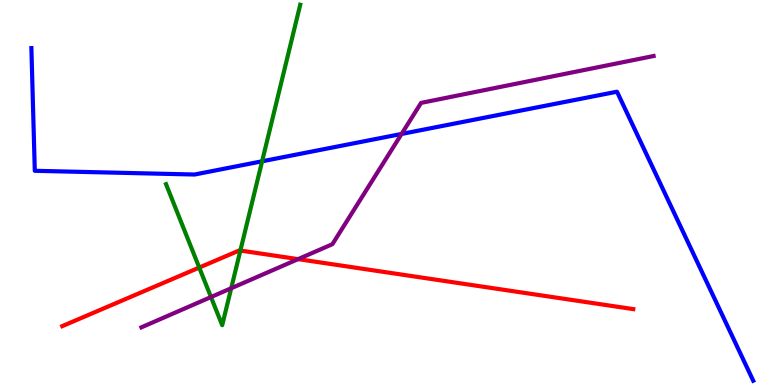[{'lines': ['blue', 'red'], 'intersections': []}, {'lines': ['green', 'red'], 'intersections': [{'x': 2.57, 'y': 3.05}, {'x': 3.1, 'y': 3.49}]}, {'lines': ['purple', 'red'], 'intersections': [{'x': 3.85, 'y': 3.27}]}, {'lines': ['blue', 'green'], 'intersections': [{'x': 3.38, 'y': 5.81}]}, {'lines': ['blue', 'purple'], 'intersections': [{'x': 5.18, 'y': 6.52}]}, {'lines': ['green', 'purple'], 'intersections': [{'x': 2.72, 'y': 2.28}, {'x': 2.98, 'y': 2.51}]}]